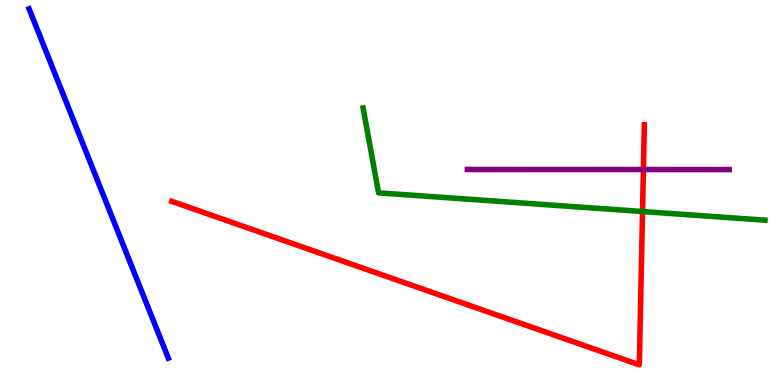[{'lines': ['blue', 'red'], 'intersections': []}, {'lines': ['green', 'red'], 'intersections': [{'x': 8.29, 'y': 4.51}]}, {'lines': ['purple', 'red'], 'intersections': [{'x': 8.3, 'y': 5.6}]}, {'lines': ['blue', 'green'], 'intersections': []}, {'lines': ['blue', 'purple'], 'intersections': []}, {'lines': ['green', 'purple'], 'intersections': []}]